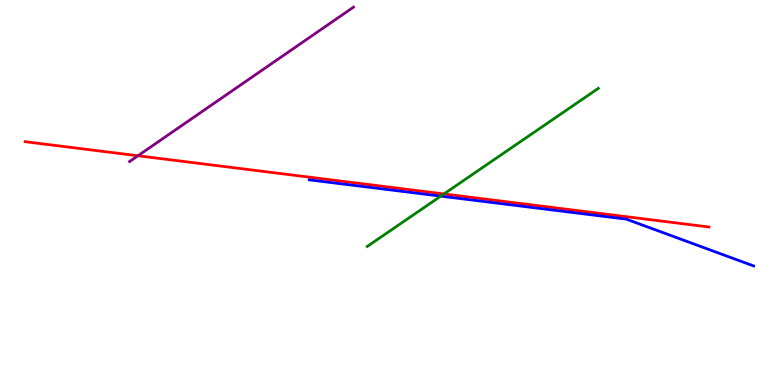[{'lines': ['blue', 'red'], 'intersections': []}, {'lines': ['green', 'red'], 'intersections': [{'x': 5.73, 'y': 4.96}]}, {'lines': ['purple', 'red'], 'intersections': [{'x': 1.78, 'y': 5.95}]}, {'lines': ['blue', 'green'], 'intersections': [{'x': 5.69, 'y': 4.91}]}, {'lines': ['blue', 'purple'], 'intersections': []}, {'lines': ['green', 'purple'], 'intersections': []}]